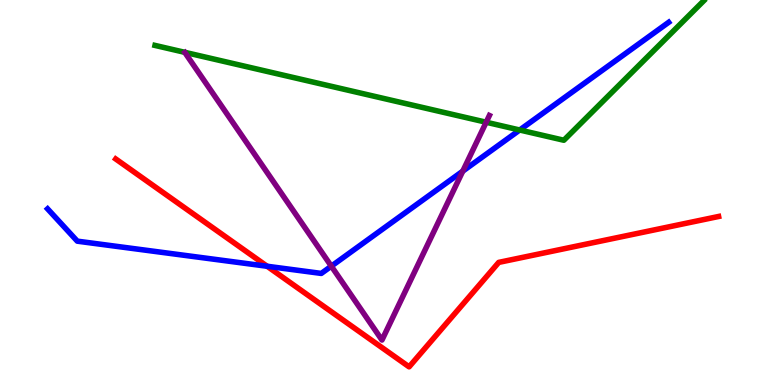[{'lines': ['blue', 'red'], 'intersections': [{'x': 3.45, 'y': 3.08}]}, {'lines': ['green', 'red'], 'intersections': []}, {'lines': ['purple', 'red'], 'intersections': []}, {'lines': ['blue', 'green'], 'intersections': [{'x': 6.71, 'y': 6.62}]}, {'lines': ['blue', 'purple'], 'intersections': [{'x': 4.28, 'y': 3.09}, {'x': 5.97, 'y': 5.55}]}, {'lines': ['green', 'purple'], 'intersections': [{'x': 6.27, 'y': 6.83}]}]